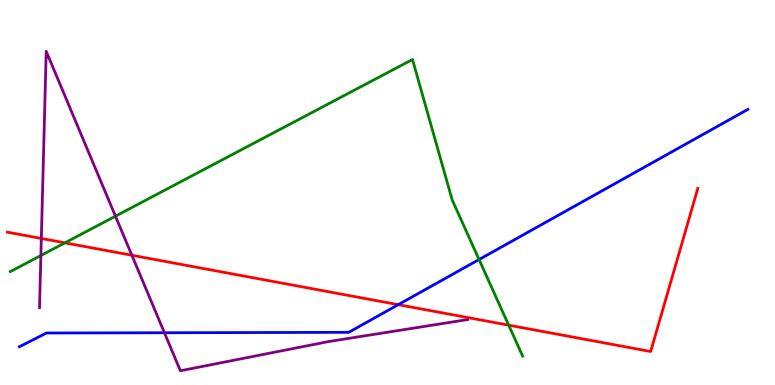[{'lines': ['blue', 'red'], 'intersections': [{'x': 5.14, 'y': 2.09}]}, {'lines': ['green', 'red'], 'intersections': [{'x': 0.838, 'y': 3.69}, {'x': 6.56, 'y': 1.55}]}, {'lines': ['purple', 'red'], 'intersections': [{'x': 0.533, 'y': 3.81}, {'x': 1.7, 'y': 3.37}]}, {'lines': ['blue', 'green'], 'intersections': [{'x': 6.18, 'y': 3.26}]}, {'lines': ['blue', 'purple'], 'intersections': [{'x': 2.12, 'y': 1.36}]}, {'lines': ['green', 'purple'], 'intersections': [{'x': 0.527, 'y': 3.36}, {'x': 1.49, 'y': 4.38}]}]